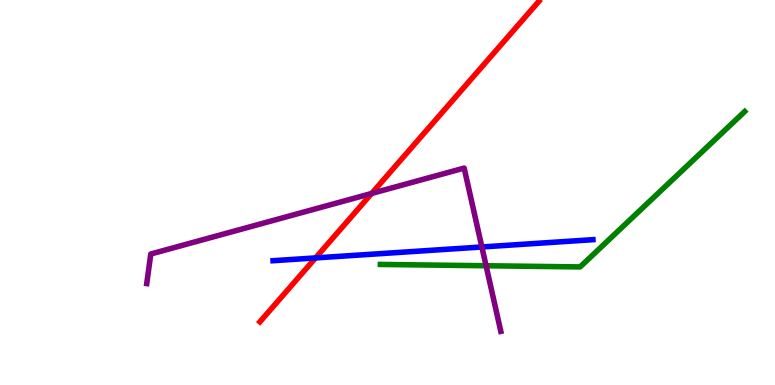[{'lines': ['blue', 'red'], 'intersections': [{'x': 4.07, 'y': 3.3}]}, {'lines': ['green', 'red'], 'intersections': []}, {'lines': ['purple', 'red'], 'intersections': [{'x': 4.8, 'y': 4.98}]}, {'lines': ['blue', 'green'], 'intersections': []}, {'lines': ['blue', 'purple'], 'intersections': [{'x': 6.22, 'y': 3.58}]}, {'lines': ['green', 'purple'], 'intersections': [{'x': 6.27, 'y': 3.1}]}]